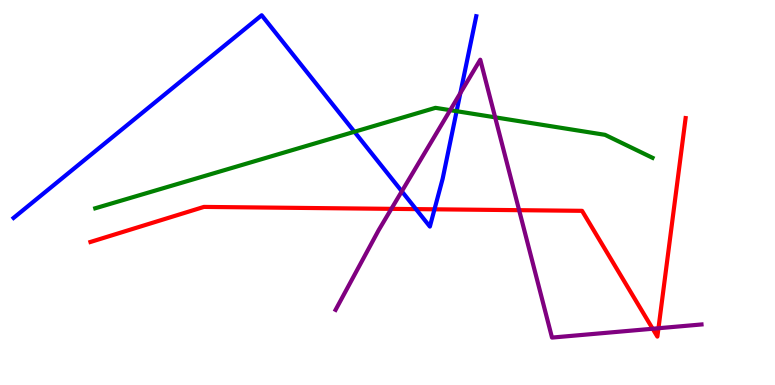[{'lines': ['blue', 'red'], 'intersections': [{'x': 5.37, 'y': 4.57}, {'x': 5.61, 'y': 4.56}]}, {'lines': ['green', 'red'], 'intersections': []}, {'lines': ['purple', 'red'], 'intersections': [{'x': 5.05, 'y': 4.58}, {'x': 6.7, 'y': 4.54}, {'x': 8.42, 'y': 1.46}, {'x': 8.5, 'y': 1.47}]}, {'lines': ['blue', 'green'], 'intersections': [{'x': 4.57, 'y': 6.58}, {'x': 5.89, 'y': 7.11}]}, {'lines': ['blue', 'purple'], 'intersections': [{'x': 5.18, 'y': 5.03}, {'x': 5.94, 'y': 7.58}]}, {'lines': ['green', 'purple'], 'intersections': [{'x': 5.81, 'y': 7.14}, {'x': 6.39, 'y': 6.95}]}]